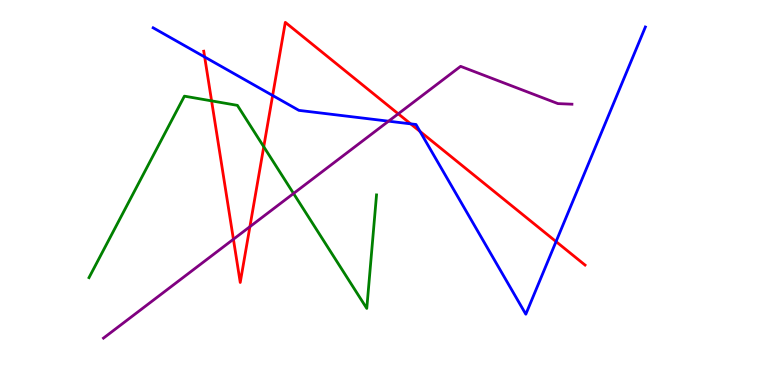[{'lines': ['blue', 'red'], 'intersections': [{'x': 2.64, 'y': 8.52}, {'x': 3.52, 'y': 7.52}, {'x': 5.3, 'y': 6.78}, {'x': 5.42, 'y': 6.59}, {'x': 7.17, 'y': 3.73}]}, {'lines': ['green', 'red'], 'intersections': [{'x': 2.73, 'y': 7.38}, {'x': 3.4, 'y': 6.19}]}, {'lines': ['purple', 'red'], 'intersections': [{'x': 3.01, 'y': 3.79}, {'x': 3.22, 'y': 4.11}, {'x': 5.14, 'y': 7.04}]}, {'lines': ['blue', 'green'], 'intersections': []}, {'lines': ['blue', 'purple'], 'intersections': [{'x': 5.01, 'y': 6.85}]}, {'lines': ['green', 'purple'], 'intersections': [{'x': 3.79, 'y': 4.97}]}]